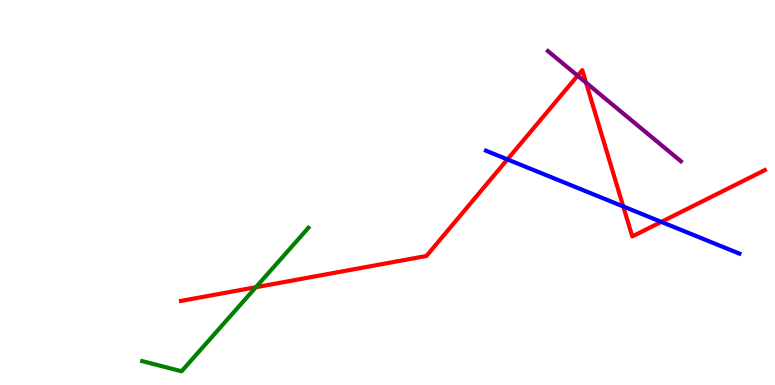[{'lines': ['blue', 'red'], 'intersections': [{'x': 6.55, 'y': 5.86}, {'x': 8.04, 'y': 4.64}, {'x': 8.53, 'y': 4.24}]}, {'lines': ['green', 'red'], 'intersections': [{'x': 3.3, 'y': 2.54}]}, {'lines': ['purple', 'red'], 'intersections': [{'x': 7.45, 'y': 8.03}, {'x': 7.56, 'y': 7.85}]}, {'lines': ['blue', 'green'], 'intersections': []}, {'lines': ['blue', 'purple'], 'intersections': []}, {'lines': ['green', 'purple'], 'intersections': []}]